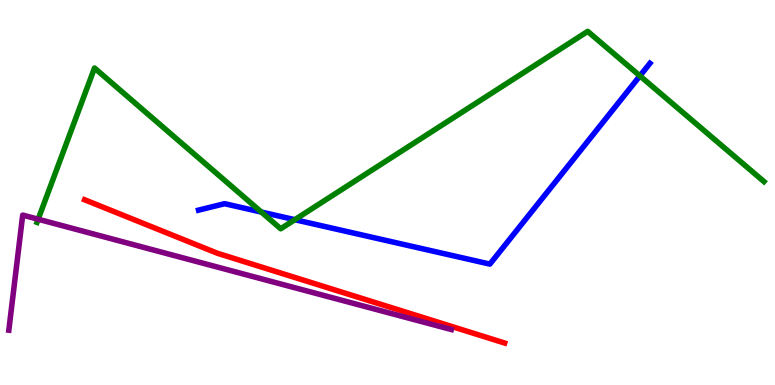[{'lines': ['blue', 'red'], 'intersections': []}, {'lines': ['green', 'red'], 'intersections': []}, {'lines': ['purple', 'red'], 'intersections': []}, {'lines': ['blue', 'green'], 'intersections': [{'x': 3.37, 'y': 4.49}, {'x': 3.8, 'y': 4.29}, {'x': 8.26, 'y': 8.03}]}, {'lines': ['blue', 'purple'], 'intersections': []}, {'lines': ['green', 'purple'], 'intersections': [{'x': 0.492, 'y': 4.31}]}]